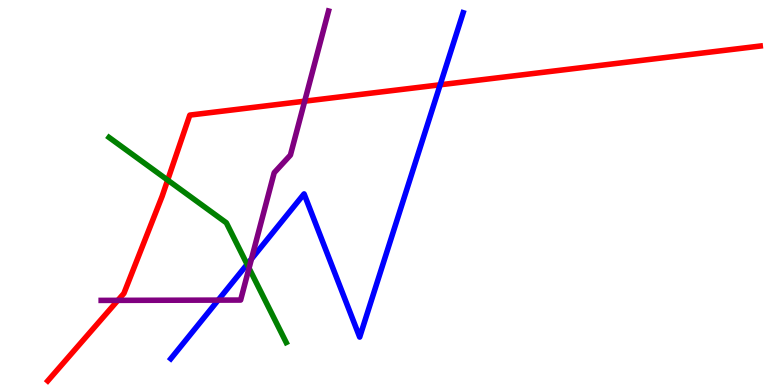[{'lines': ['blue', 'red'], 'intersections': [{'x': 5.68, 'y': 7.8}]}, {'lines': ['green', 'red'], 'intersections': [{'x': 2.16, 'y': 5.32}]}, {'lines': ['purple', 'red'], 'intersections': [{'x': 1.52, 'y': 2.2}, {'x': 3.93, 'y': 7.37}]}, {'lines': ['blue', 'green'], 'intersections': [{'x': 3.19, 'y': 3.13}]}, {'lines': ['blue', 'purple'], 'intersections': [{'x': 2.82, 'y': 2.2}, {'x': 3.24, 'y': 3.27}]}, {'lines': ['green', 'purple'], 'intersections': [{'x': 3.21, 'y': 3.03}]}]